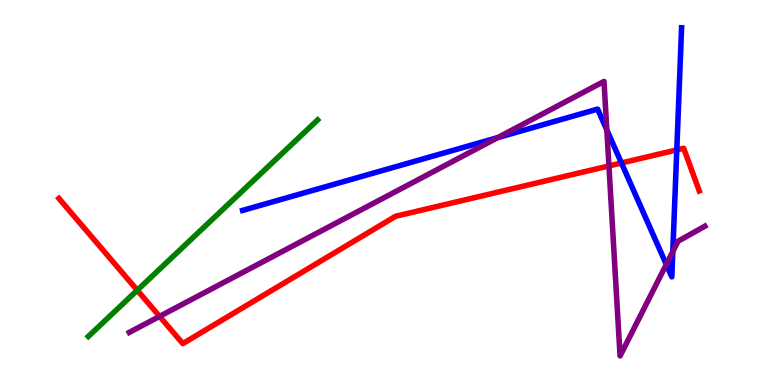[{'lines': ['blue', 'red'], 'intersections': [{'x': 8.02, 'y': 5.77}, {'x': 8.73, 'y': 6.11}]}, {'lines': ['green', 'red'], 'intersections': [{'x': 1.77, 'y': 2.46}]}, {'lines': ['purple', 'red'], 'intersections': [{'x': 2.06, 'y': 1.78}, {'x': 7.86, 'y': 5.69}]}, {'lines': ['blue', 'green'], 'intersections': []}, {'lines': ['blue', 'purple'], 'intersections': [{'x': 6.42, 'y': 6.43}, {'x': 7.83, 'y': 6.62}, {'x': 8.6, 'y': 3.13}, {'x': 8.68, 'y': 3.47}]}, {'lines': ['green', 'purple'], 'intersections': []}]